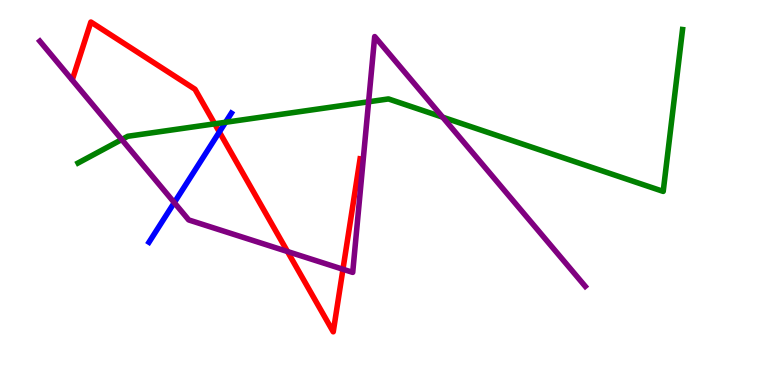[{'lines': ['blue', 'red'], 'intersections': [{'x': 2.83, 'y': 6.57}]}, {'lines': ['green', 'red'], 'intersections': [{'x': 2.77, 'y': 6.78}]}, {'lines': ['purple', 'red'], 'intersections': [{'x': 3.71, 'y': 3.47}, {'x': 4.43, 'y': 3.01}]}, {'lines': ['blue', 'green'], 'intersections': [{'x': 2.91, 'y': 6.82}]}, {'lines': ['blue', 'purple'], 'intersections': [{'x': 2.25, 'y': 4.74}]}, {'lines': ['green', 'purple'], 'intersections': [{'x': 1.57, 'y': 6.38}, {'x': 4.76, 'y': 7.36}, {'x': 5.71, 'y': 6.96}]}]